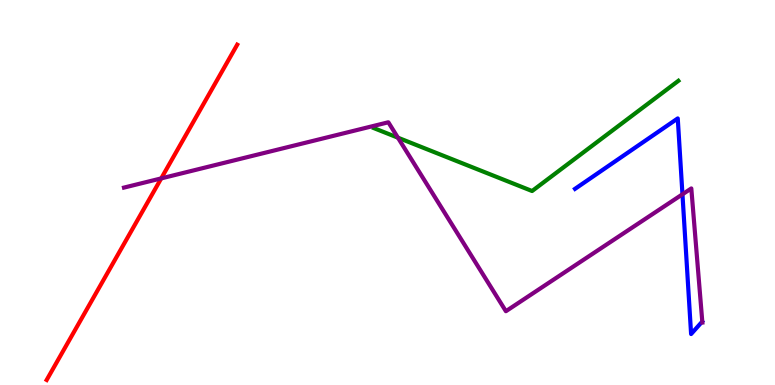[{'lines': ['blue', 'red'], 'intersections': []}, {'lines': ['green', 'red'], 'intersections': []}, {'lines': ['purple', 'red'], 'intersections': [{'x': 2.08, 'y': 5.37}]}, {'lines': ['blue', 'green'], 'intersections': []}, {'lines': ['blue', 'purple'], 'intersections': [{'x': 8.81, 'y': 4.95}]}, {'lines': ['green', 'purple'], 'intersections': [{'x': 5.13, 'y': 6.42}]}]